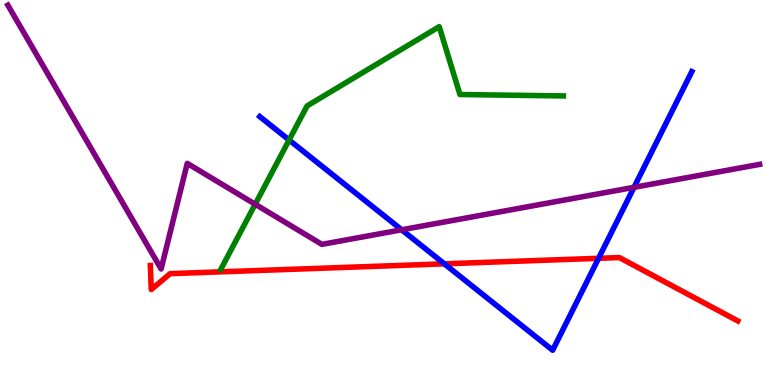[{'lines': ['blue', 'red'], 'intersections': [{'x': 5.73, 'y': 3.15}, {'x': 7.72, 'y': 3.29}]}, {'lines': ['green', 'red'], 'intersections': []}, {'lines': ['purple', 'red'], 'intersections': []}, {'lines': ['blue', 'green'], 'intersections': [{'x': 3.73, 'y': 6.36}]}, {'lines': ['blue', 'purple'], 'intersections': [{'x': 5.18, 'y': 4.03}, {'x': 8.18, 'y': 5.13}]}, {'lines': ['green', 'purple'], 'intersections': [{'x': 3.29, 'y': 4.7}]}]